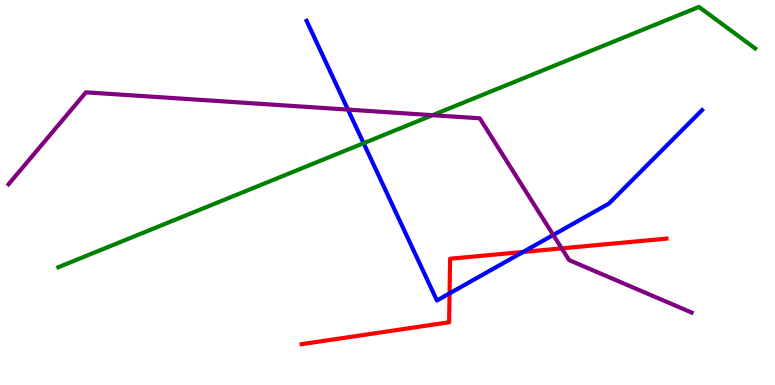[{'lines': ['blue', 'red'], 'intersections': [{'x': 5.8, 'y': 2.38}, {'x': 6.75, 'y': 3.46}]}, {'lines': ['green', 'red'], 'intersections': []}, {'lines': ['purple', 'red'], 'intersections': [{'x': 7.25, 'y': 3.55}]}, {'lines': ['blue', 'green'], 'intersections': [{'x': 4.69, 'y': 6.28}]}, {'lines': ['blue', 'purple'], 'intersections': [{'x': 4.49, 'y': 7.15}, {'x': 7.14, 'y': 3.9}]}, {'lines': ['green', 'purple'], 'intersections': [{'x': 5.58, 'y': 7.01}]}]